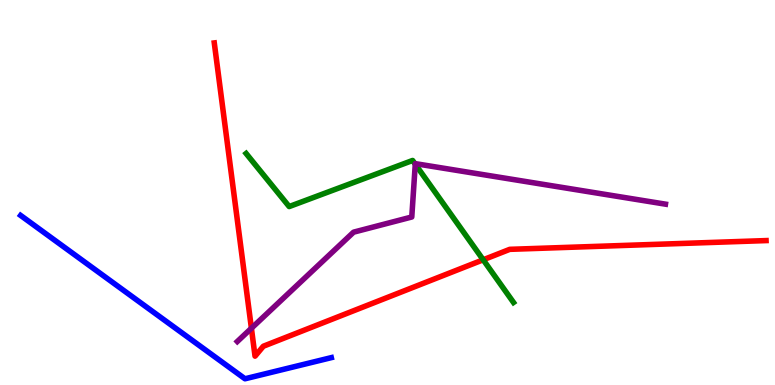[{'lines': ['blue', 'red'], 'intersections': []}, {'lines': ['green', 'red'], 'intersections': [{'x': 6.23, 'y': 3.25}]}, {'lines': ['purple', 'red'], 'intersections': [{'x': 3.24, 'y': 1.47}]}, {'lines': ['blue', 'green'], 'intersections': []}, {'lines': ['blue', 'purple'], 'intersections': []}, {'lines': ['green', 'purple'], 'intersections': [{'x': 5.36, 'y': 5.73}]}]